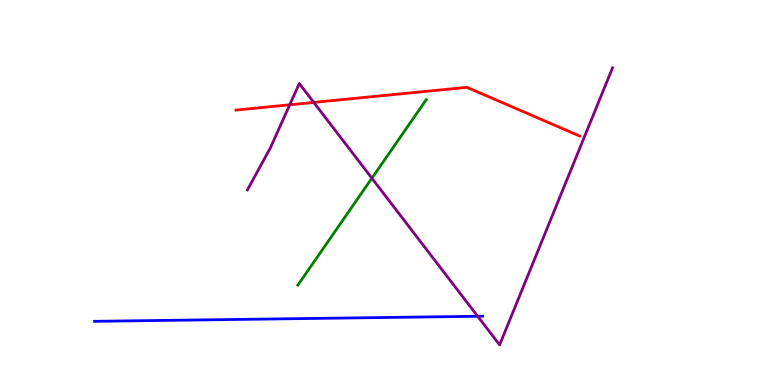[{'lines': ['blue', 'red'], 'intersections': []}, {'lines': ['green', 'red'], 'intersections': []}, {'lines': ['purple', 'red'], 'intersections': [{'x': 3.74, 'y': 7.28}, {'x': 4.05, 'y': 7.34}]}, {'lines': ['blue', 'green'], 'intersections': []}, {'lines': ['blue', 'purple'], 'intersections': [{'x': 6.16, 'y': 1.79}]}, {'lines': ['green', 'purple'], 'intersections': [{'x': 4.8, 'y': 5.37}]}]